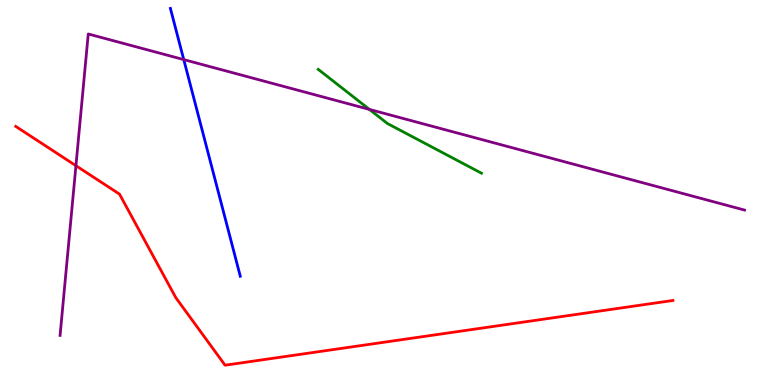[{'lines': ['blue', 'red'], 'intersections': []}, {'lines': ['green', 'red'], 'intersections': []}, {'lines': ['purple', 'red'], 'intersections': [{'x': 0.98, 'y': 5.7}]}, {'lines': ['blue', 'green'], 'intersections': []}, {'lines': ['blue', 'purple'], 'intersections': [{'x': 2.37, 'y': 8.45}]}, {'lines': ['green', 'purple'], 'intersections': [{'x': 4.77, 'y': 7.16}]}]